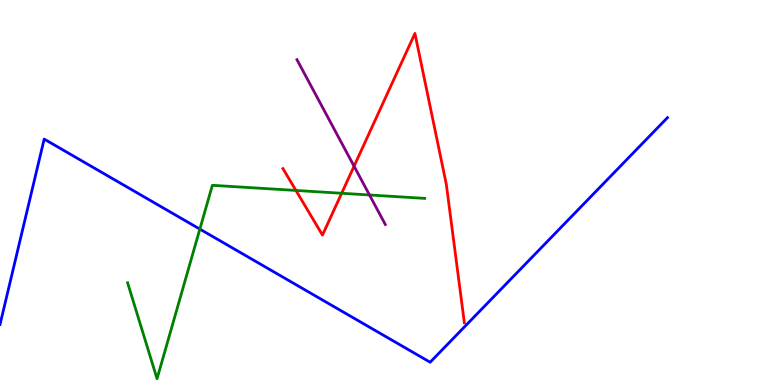[{'lines': ['blue', 'red'], 'intersections': []}, {'lines': ['green', 'red'], 'intersections': [{'x': 3.82, 'y': 5.05}, {'x': 4.41, 'y': 4.98}]}, {'lines': ['purple', 'red'], 'intersections': [{'x': 4.57, 'y': 5.68}]}, {'lines': ['blue', 'green'], 'intersections': [{'x': 2.58, 'y': 4.05}]}, {'lines': ['blue', 'purple'], 'intersections': []}, {'lines': ['green', 'purple'], 'intersections': [{'x': 4.77, 'y': 4.94}]}]